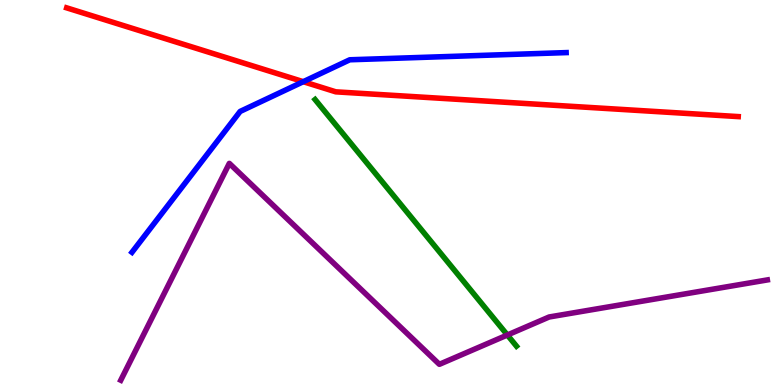[{'lines': ['blue', 'red'], 'intersections': [{'x': 3.91, 'y': 7.88}]}, {'lines': ['green', 'red'], 'intersections': []}, {'lines': ['purple', 'red'], 'intersections': []}, {'lines': ['blue', 'green'], 'intersections': []}, {'lines': ['blue', 'purple'], 'intersections': []}, {'lines': ['green', 'purple'], 'intersections': [{'x': 6.55, 'y': 1.3}]}]